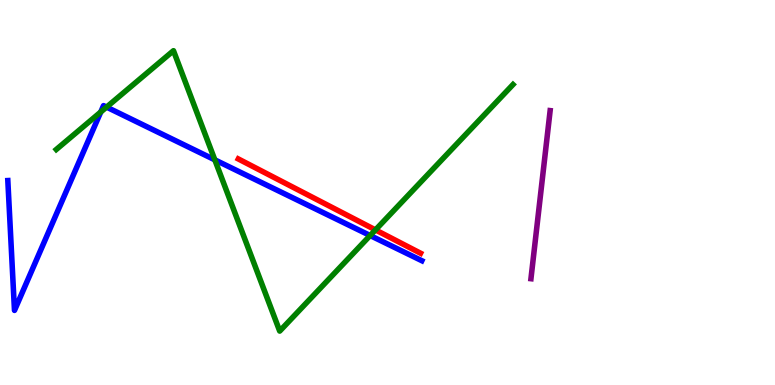[{'lines': ['blue', 'red'], 'intersections': []}, {'lines': ['green', 'red'], 'intersections': [{'x': 4.84, 'y': 4.03}]}, {'lines': ['purple', 'red'], 'intersections': []}, {'lines': ['blue', 'green'], 'intersections': [{'x': 1.3, 'y': 7.09}, {'x': 1.38, 'y': 7.22}, {'x': 2.77, 'y': 5.85}, {'x': 4.78, 'y': 3.88}]}, {'lines': ['blue', 'purple'], 'intersections': []}, {'lines': ['green', 'purple'], 'intersections': []}]